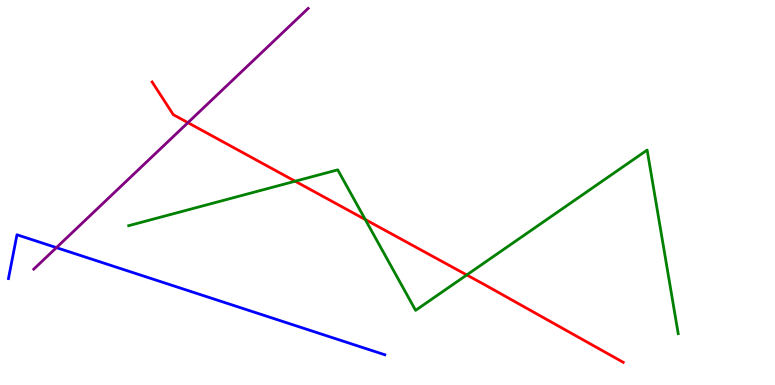[{'lines': ['blue', 'red'], 'intersections': []}, {'lines': ['green', 'red'], 'intersections': [{'x': 3.81, 'y': 5.29}, {'x': 4.71, 'y': 4.3}, {'x': 6.02, 'y': 2.86}]}, {'lines': ['purple', 'red'], 'intersections': [{'x': 2.42, 'y': 6.81}]}, {'lines': ['blue', 'green'], 'intersections': []}, {'lines': ['blue', 'purple'], 'intersections': [{'x': 0.728, 'y': 3.57}]}, {'lines': ['green', 'purple'], 'intersections': []}]